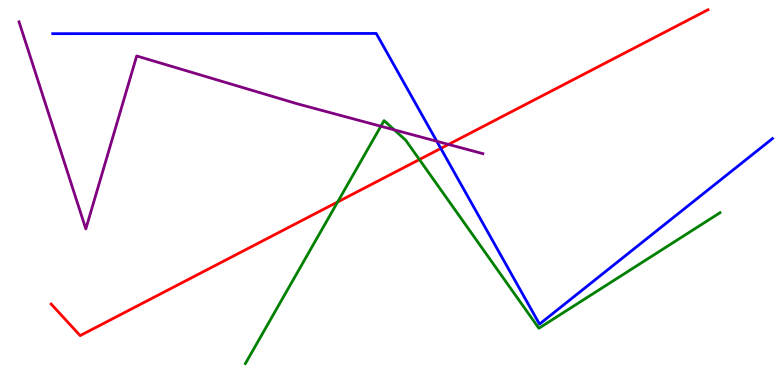[{'lines': ['blue', 'red'], 'intersections': [{'x': 5.69, 'y': 6.14}]}, {'lines': ['green', 'red'], 'intersections': [{'x': 4.36, 'y': 4.75}, {'x': 5.41, 'y': 5.86}]}, {'lines': ['purple', 'red'], 'intersections': [{'x': 5.79, 'y': 6.25}]}, {'lines': ['blue', 'green'], 'intersections': []}, {'lines': ['blue', 'purple'], 'intersections': [{'x': 5.64, 'y': 6.33}]}, {'lines': ['green', 'purple'], 'intersections': [{'x': 4.91, 'y': 6.72}, {'x': 5.09, 'y': 6.63}]}]